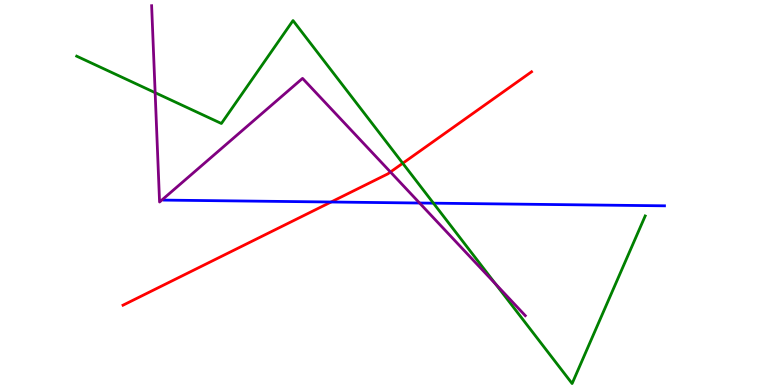[{'lines': ['blue', 'red'], 'intersections': [{'x': 4.27, 'y': 4.75}]}, {'lines': ['green', 'red'], 'intersections': [{'x': 5.2, 'y': 5.76}]}, {'lines': ['purple', 'red'], 'intersections': [{'x': 5.04, 'y': 5.53}]}, {'lines': ['blue', 'green'], 'intersections': [{'x': 5.59, 'y': 4.72}]}, {'lines': ['blue', 'purple'], 'intersections': [{'x': 5.41, 'y': 4.73}]}, {'lines': ['green', 'purple'], 'intersections': [{'x': 2.0, 'y': 7.59}, {'x': 6.39, 'y': 2.63}]}]